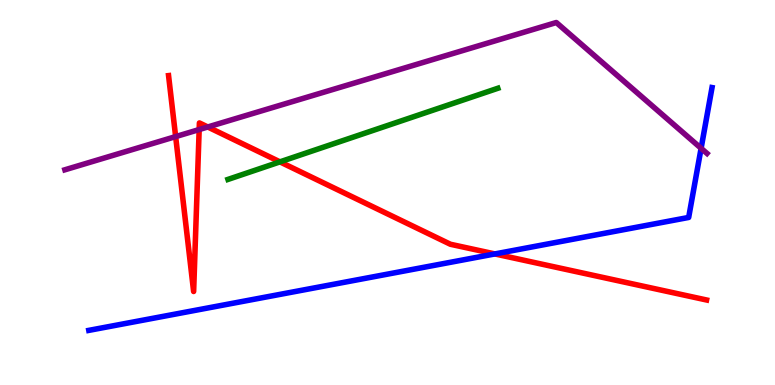[{'lines': ['blue', 'red'], 'intersections': [{'x': 6.39, 'y': 3.4}]}, {'lines': ['green', 'red'], 'intersections': [{'x': 3.61, 'y': 5.8}]}, {'lines': ['purple', 'red'], 'intersections': [{'x': 2.27, 'y': 6.45}, {'x': 2.57, 'y': 6.64}, {'x': 2.68, 'y': 6.7}]}, {'lines': ['blue', 'green'], 'intersections': []}, {'lines': ['blue', 'purple'], 'intersections': [{'x': 9.05, 'y': 6.15}]}, {'lines': ['green', 'purple'], 'intersections': []}]